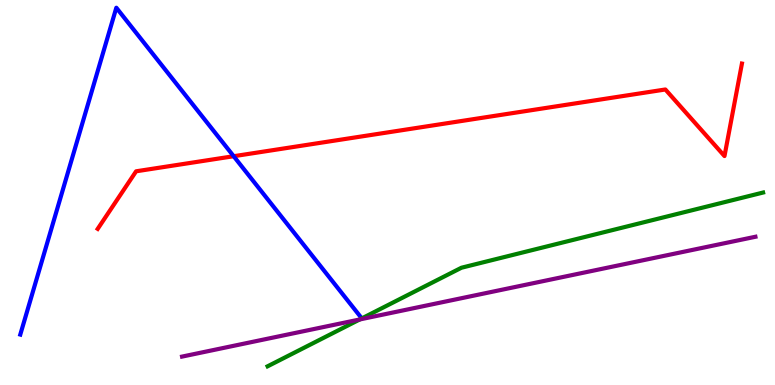[{'lines': ['blue', 'red'], 'intersections': [{'x': 3.01, 'y': 5.94}]}, {'lines': ['green', 'red'], 'intersections': []}, {'lines': ['purple', 'red'], 'intersections': []}, {'lines': ['blue', 'green'], 'intersections': []}, {'lines': ['blue', 'purple'], 'intersections': []}, {'lines': ['green', 'purple'], 'intersections': [{'x': 4.64, 'y': 1.7}]}]